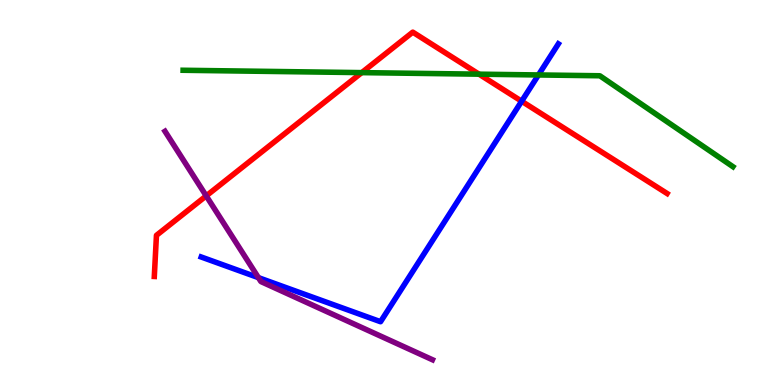[{'lines': ['blue', 'red'], 'intersections': [{'x': 6.73, 'y': 7.37}]}, {'lines': ['green', 'red'], 'intersections': [{'x': 4.67, 'y': 8.11}, {'x': 6.18, 'y': 8.07}]}, {'lines': ['purple', 'red'], 'intersections': [{'x': 2.66, 'y': 4.91}]}, {'lines': ['blue', 'green'], 'intersections': [{'x': 6.95, 'y': 8.05}]}, {'lines': ['blue', 'purple'], 'intersections': [{'x': 3.33, 'y': 2.79}]}, {'lines': ['green', 'purple'], 'intersections': []}]